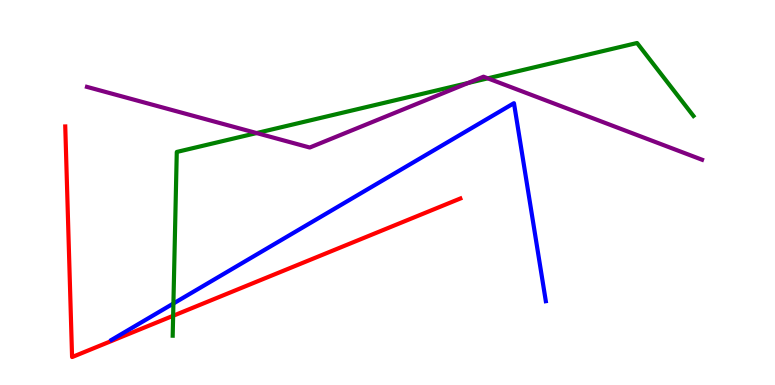[{'lines': ['blue', 'red'], 'intersections': []}, {'lines': ['green', 'red'], 'intersections': [{'x': 2.23, 'y': 1.8}]}, {'lines': ['purple', 'red'], 'intersections': []}, {'lines': ['blue', 'green'], 'intersections': [{'x': 2.24, 'y': 2.12}]}, {'lines': ['blue', 'purple'], 'intersections': []}, {'lines': ['green', 'purple'], 'intersections': [{'x': 3.31, 'y': 6.54}, {'x': 6.04, 'y': 7.84}, {'x': 6.29, 'y': 7.97}]}]